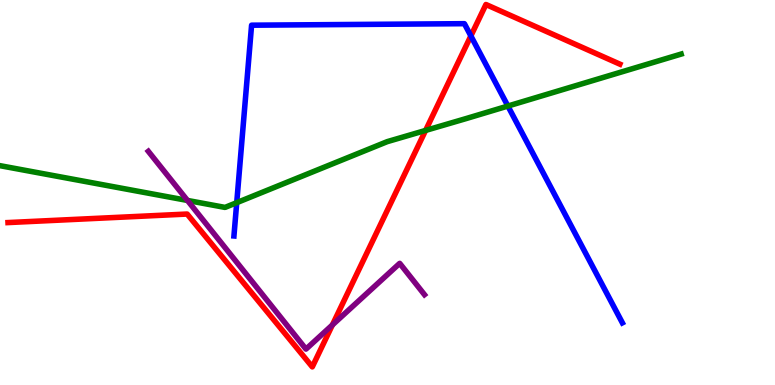[{'lines': ['blue', 'red'], 'intersections': [{'x': 6.08, 'y': 9.07}]}, {'lines': ['green', 'red'], 'intersections': [{'x': 5.49, 'y': 6.61}]}, {'lines': ['purple', 'red'], 'intersections': [{'x': 4.29, 'y': 1.56}]}, {'lines': ['blue', 'green'], 'intersections': [{'x': 3.05, 'y': 4.74}, {'x': 6.55, 'y': 7.25}]}, {'lines': ['blue', 'purple'], 'intersections': []}, {'lines': ['green', 'purple'], 'intersections': [{'x': 2.42, 'y': 4.79}]}]